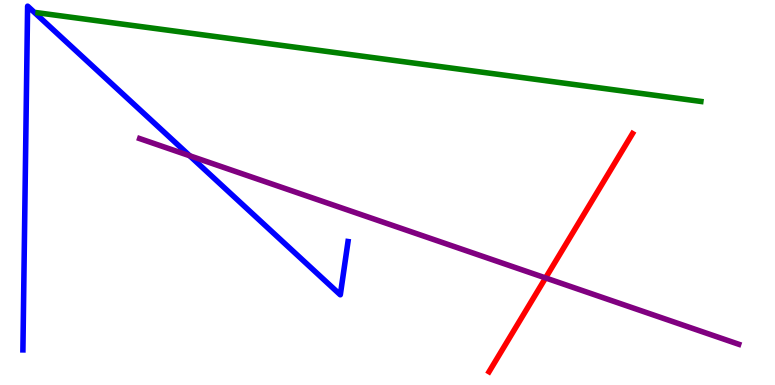[{'lines': ['blue', 'red'], 'intersections': []}, {'lines': ['green', 'red'], 'intersections': []}, {'lines': ['purple', 'red'], 'intersections': [{'x': 7.04, 'y': 2.78}]}, {'lines': ['blue', 'green'], 'intersections': []}, {'lines': ['blue', 'purple'], 'intersections': [{'x': 2.45, 'y': 5.95}]}, {'lines': ['green', 'purple'], 'intersections': []}]